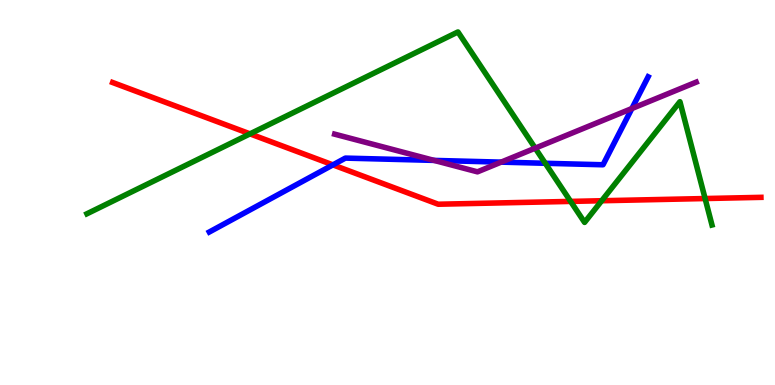[{'lines': ['blue', 'red'], 'intersections': [{'x': 4.3, 'y': 5.72}]}, {'lines': ['green', 'red'], 'intersections': [{'x': 3.23, 'y': 6.52}, {'x': 7.36, 'y': 4.77}, {'x': 7.76, 'y': 4.79}, {'x': 9.1, 'y': 4.84}]}, {'lines': ['purple', 'red'], 'intersections': []}, {'lines': ['blue', 'green'], 'intersections': [{'x': 7.04, 'y': 5.76}]}, {'lines': ['blue', 'purple'], 'intersections': [{'x': 5.6, 'y': 5.83}, {'x': 6.47, 'y': 5.79}, {'x': 8.15, 'y': 7.18}]}, {'lines': ['green', 'purple'], 'intersections': [{'x': 6.91, 'y': 6.15}]}]